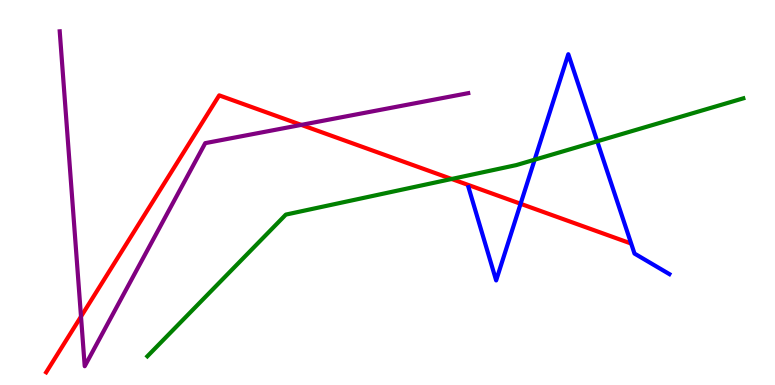[{'lines': ['blue', 'red'], 'intersections': [{'x': 6.72, 'y': 4.71}]}, {'lines': ['green', 'red'], 'intersections': [{'x': 5.83, 'y': 5.35}]}, {'lines': ['purple', 'red'], 'intersections': [{'x': 1.05, 'y': 1.78}, {'x': 3.89, 'y': 6.76}]}, {'lines': ['blue', 'green'], 'intersections': [{'x': 6.9, 'y': 5.85}, {'x': 7.71, 'y': 6.33}]}, {'lines': ['blue', 'purple'], 'intersections': []}, {'lines': ['green', 'purple'], 'intersections': []}]